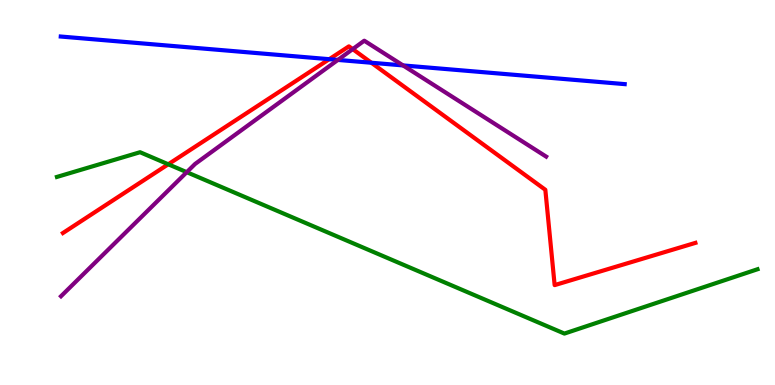[{'lines': ['blue', 'red'], 'intersections': [{'x': 4.25, 'y': 8.46}, {'x': 4.79, 'y': 8.37}]}, {'lines': ['green', 'red'], 'intersections': [{'x': 2.17, 'y': 5.73}]}, {'lines': ['purple', 'red'], 'intersections': [{'x': 4.55, 'y': 8.72}]}, {'lines': ['blue', 'green'], 'intersections': []}, {'lines': ['blue', 'purple'], 'intersections': [{'x': 4.36, 'y': 8.44}, {'x': 5.2, 'y': 8.3}]}, {'lines': ['green', 'purple'], 'intersections': [{'x': 2.41, 'y': 5.53}]}]